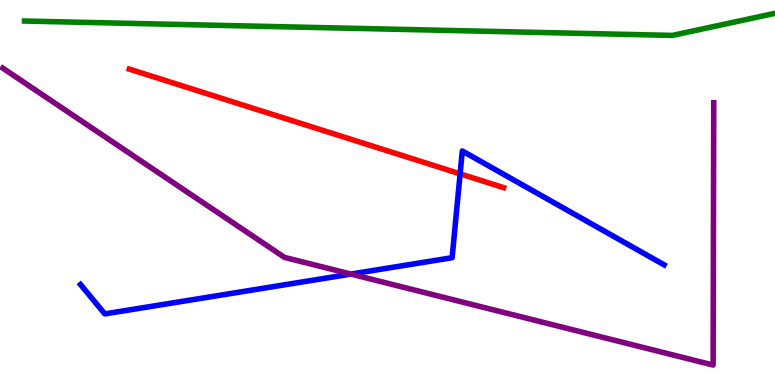[{'lines': ['blue', 'red'], 'intersections': [{'x': 5.94, 'y': 5.48}]}, {'lines': ['green', 'red'], 'intersections': []}, {'lines': ['purple', 'red'], 'intersections': []}, {'lines': ['blue', 'green'], 'intersections': []}, {'lines': ['blue', 'purple'], 'intersections': [{'x': 4.53, 'y': 2.88}]}, {'lines': ['green', 'purple'], 'intersections': []}]